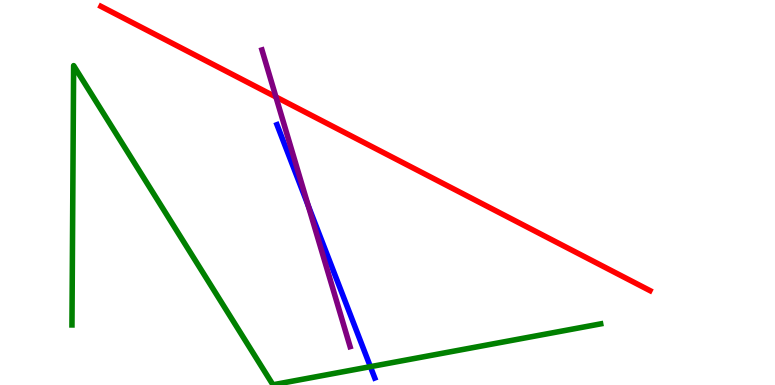[{'lines': ['blue', 'red'], 'intersections': []}, {'lines': ['green', 'red'], 'intersections': []}, {'lines': ['purple', 'red'], 'intersections': [{'x': 3.56, 'y': 7.48}]}, {'lines': ['blue', 'green'], 'intersections': [{'x': 4.78, 'y': 0.476}]}, {'lines': ['blue', 'purple'], 'intersections': [{'x': 3.98, 'y': 4.66}]}, {'lines': ['green', 'purple'], 'intersections': []}]